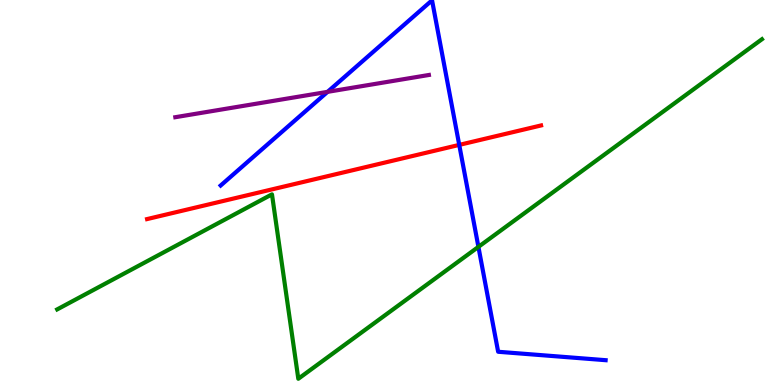[{'lines': ['blue', 'red'], 'intersections': [{'x': 5.93, 'y': 6.24}]}, {'lines': ['green', 'red'], 'intersections': []}, {'lines': ['purple', 'red'], 'intersections': []}, {'lines': ['blue', 'green'], 'intersections': [{'x': 6.17, 'y': 3.59}]}, {'lines': ['blue', 'purple'], 'intersections': [{'x': 4.23, 'y': 7.61}]}, {'lines': ['green', 'purple'], 'intersections': []}]